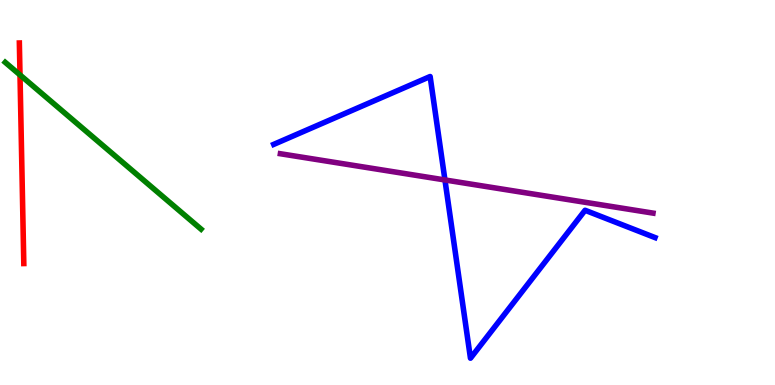[{'lines': ['blue', 'red'], 'intersections': []}, {'lines': ['green', 'red'], 'intersections': [{'x': 0.258, 'y': 8.05}]}, {'lines': ['purple', 'red'], 'intersections': []}, {'lines': ['blue', 'green'], 'intersections': []}, {'lines': ['blue', 'purple'], 'intersections': [{'x': 5.74, 'y': 5.33}]}, {'lines': ['green', 'purple'], 'intersections': []}]